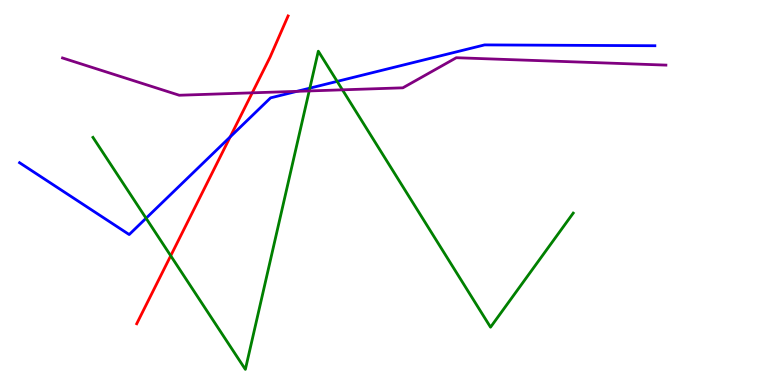[{'lines': ['blue', 'red'], 'intersections': [{'x': 2.97, 'y': 6.44}]}, {'lines': ['green', 'red'], 'intersections': [{'x': 2.2, 'y': 3.36}]}, {'lines': ['purple', 'red'], 'intersections': [{'x': 3.25, 'y': 7.59}]}, {'lines': ['blue', 'green'], 'intersections': [{'x': 1.88, 'y': 4.33}, {'x': 4.0, 'y': 7.71}, {'x': 4.35, 'y': 7.89}]}, {'lines': ['blue', 'purple'], 'intersections': [{'x': 3.83, 'y': 7.63}]}, {'lines': ['green', 'purple'], 'intersections': [{'x': 3.99, 'y': 7.64}, {'x': 4.42, 'y': 7.67}]}]